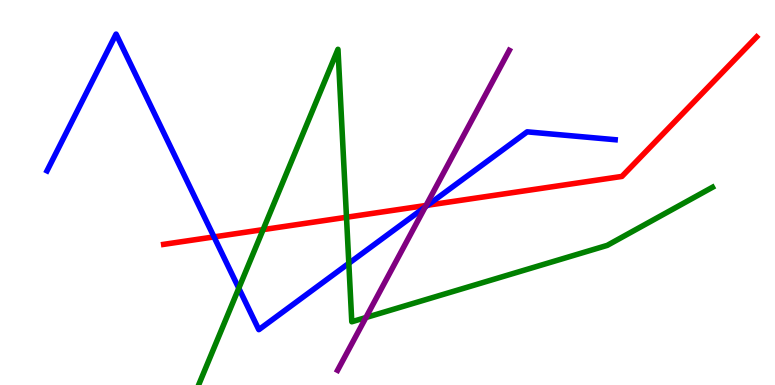[{'lines': ['blue', 'red'], 'intersections': [{'x': 2.76, 'y': 3.85}, {'x': 5.52, 'y': 4.67}]}, {'lines': ['green', 'red'], 'intersections': [{'x': 3.4, 'y': 4.04}, {'x': 4.47, 'y': 4.36}]}, {'lines': ['purple', 'red'], 'intersections': [{'x': 5.5, 'y': 4.66}]}, {'lines': ['blue', 'green'], 'intersections': [{'x': 3.08, 'y': 2.51}, {'x': 4.5, 'y': 3.16}]}, {'lines': ['blue', 'purple'], 'intersections': [{'x': 5.49, 'y': 4.62}]}, {'lines': ['green', 'purple'], 'intersections': [{'x': 4.72, 'y': 1.75}]}]